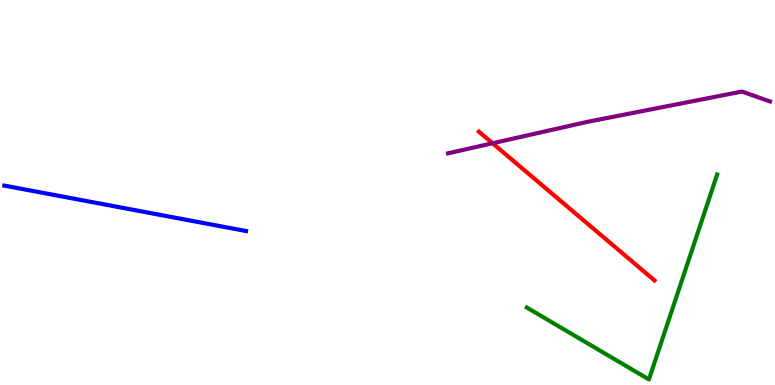[{'lines': ['blue', 'red'], 'intersections': []}, {'lines': ['green', 'red'], 'intersections': []}, {'lines': ['purple', 'red'], 'intersections': [{'x': 6.36, 'y': 6.28}]}, {'lines': ['blue', 'green'], 'intersections': []}, {'lines': ['blue', 'purple'], 'intersections': []}, {'lines': ['green', 'purple'], 'intersections': []}]